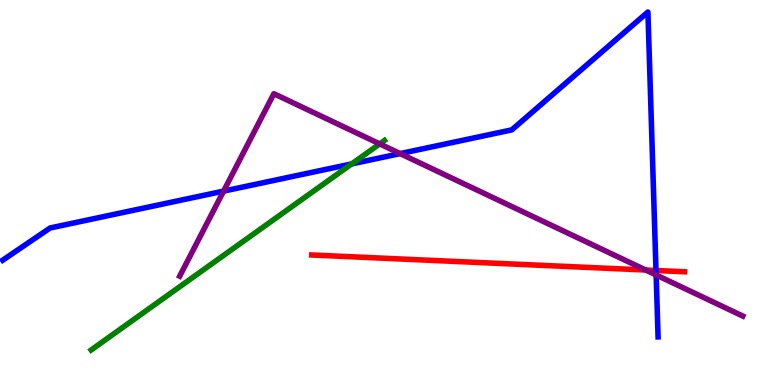[{'lines': ['blue', 'red'], 'intersections': [{'x': 8.46, 'y': 2.97}]}, {'lines': ['green', 'red'], 'intersections': []}, {'lines': ['purple', 'red'], 'intersections': [{'x': 8.33, 'y': 2.99}]}, {'lines': ['blue', 'green'], 'intersections': [{'x': 4.54, 'y': 5.74}]}, {'lines': ['blue', 'purple'], 'intersections': [{'x': 2.89, 'y': 5.04}, {'x': 5.16, 'y': 6.01}, {'x': 8.47, 'y': 2.86}]}, {'lines': ['green', 'purple'], 'intersections': [{'x': 4.9, 'y': 6.26}]}]